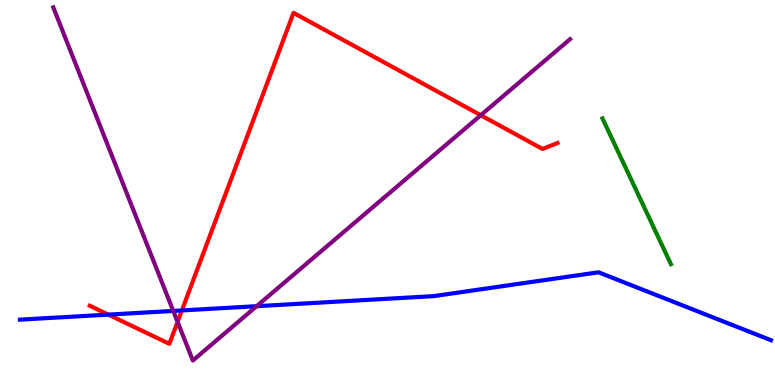[{'lines': ['blue', 'red'], 'intersections': [{'x': 1.4, 'y': 1.83}, {'x': 2.35, 'y': 1.94}]}, {'lines': ['green', 'red'], 'intersections': []}, {'lines': ['purple', 'red'], 'intersections': [{'x': 2.29, 'y': 1.64}, {'x': 6.2, 'y': 7.01}]}, {'lines': ['blue', 'green'], 'intersections': []}, {'lines': ['blue', 'purple'], 'intersections': [{'x': 2.24, 'y': 1.92}, {'x': 3.31, 'y': 2.05}]}, {'lines': ['green', 'purple'], 'intersections': []}]